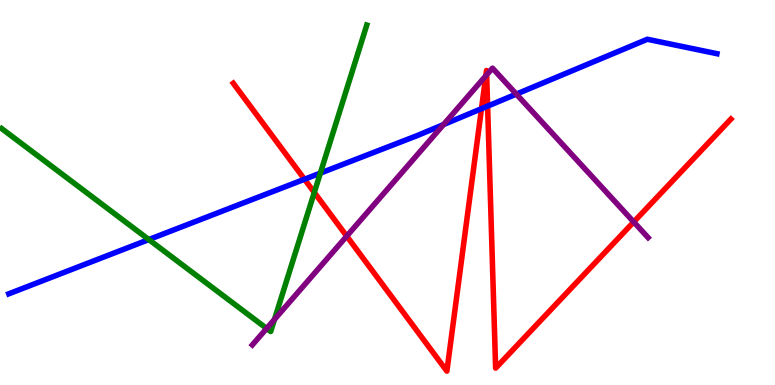[{'lines': ['blue', 'red'], 'intersections': [{'x': 3.93, 'y': 5.34}, {'x': 6.21, 'y': 7.18}, {'x': 6.29, 'y': 7.24}]}, {'lines': ['green', 'red'], 'intersections': [{'x': 4.06, 'y': 5.0}]}, {'lines': ['purple', 'red'], 'intersections': [{'x': 4.47, 'y': 3.87}, {'x': 6.27, 'y': 8.03}, {'x': 6.28, 'y': 8.06}, {'x': 8.18, 'y': 4.23}]}, {'lines': ['blue', 'green'], 'intersections': [{'x': 1.92, 'y': 3.78}, {'x': 4.13, 'y': 5.5}]}, {'lines': ['blue', 'purple'], 'intersections': [{'x': 5.72, 'y': 6.76}, {'x': 6.66, 'y': 7.56}]}, {'lines': ['green', 'purple'], 'intersections': [{'x': 3.44, 'y': 1.47}, {'x': 3.54, 'y': 1.7}]}]